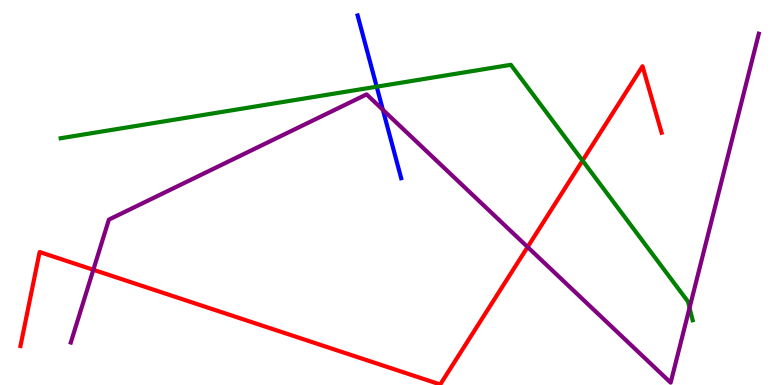[{'lines': ['blue', 'red'], 'intersections': []}, {'lines': ['green', 'red'], 'intersections': [{'x': 7.52, 'y': 5.83}]}, {'lines': ['purple', 'red'], 'intersections': [{'x': 1.2, 'y': 2.99}, {'x': 6.81, 'y': 3.58}]}, {'lines': ['blue', 'green'], 'intersections': [{'x': 4.86, 'y': 7.75}]}, {'lines': ['blue', 'purple'], 'intersections': [{'x': 4.94, 'y': 7.15}]}, {'lines': ['green', 'purple'], 'intersections': [{'x': 8.9, 'y': 2.0}]}]